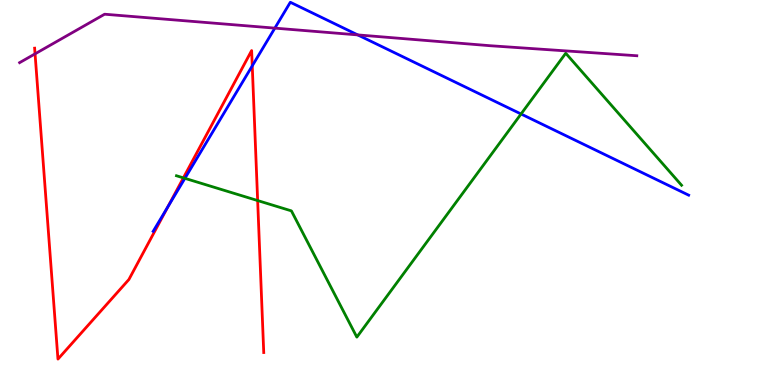[{'lines': ['blue', 'red'], 'intersections': [{'x': 2.17, 'y': 4.63}, {'x': 3.25, 'y': 8.29}]}, {'lines': ['green', 'red'], 'intersections': [{'x': 2.37, 'y': 5.38}, {'x': 3.32, 'y': 4.79}]}, {'lines': ['purple', 'red'], 'intersections': [{'x': 0.452, 'y': 8.6}]}, {'lines': ['blue', 'green'], 'intersections': [{'x': 2.39, 'y': 5.37}, {'x': 6.72, 'y': 7.04}]}, {'lines': ['blue', 'purple'], 'intersections': [{'x': 3.55, 'y': 9.27}, {'x': 4.62, 'y': 9.09}]}, {'lines': ['green', 'purple'], 'intersections': []}]